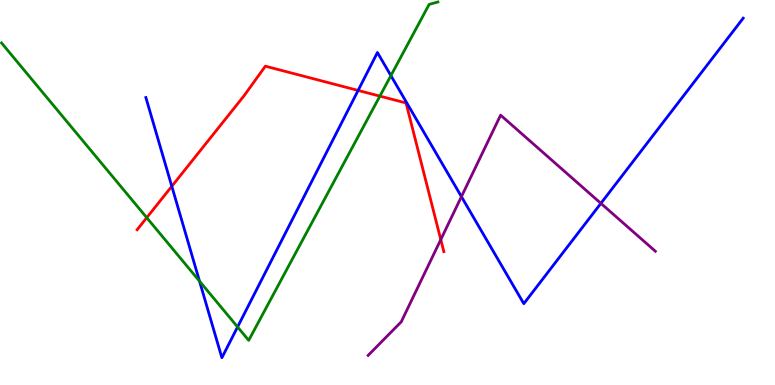[{'lines': ['blue', 'red'], 'intersections': [{'x': 2.22, 'y': 5.16}, {'x': 4.62, 'y': 7.65}]}, {'lines': ['green', 'red'], 'intersections': [{'x': 1.89, 'y': 4.35}, {'x': 4.9, 'y': 7.5}]}, {'lines': ['purple', 'red'], 'intersections': [{'x': 5.69, 'y': 3.78}]}, {'lines': ['blue', 'green'], 'intersections': [{'x': 2.57, 'y': 2.7}, {'x': 3.07, 'y': 1.51}, {'x': 5.04, 'y': 8.04}]}, {'lines': ['blue', 'purple'], 'intersections': [{'x': 5.95, 'y': 4.89}, {'x': 7.75, 'y': 4.72}]}, {'lines': ['green', 'purple'], 'intersections': []}]